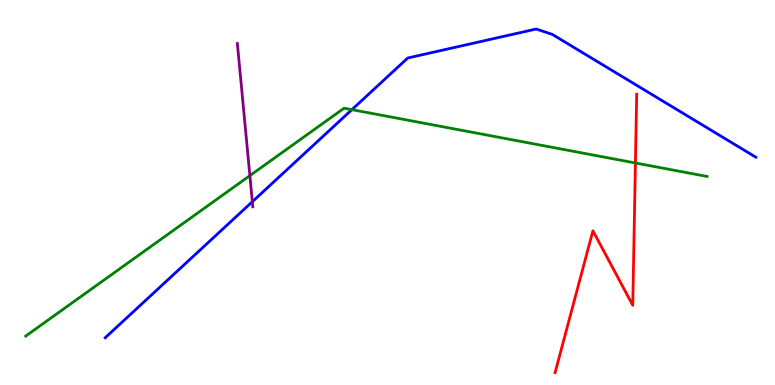[{'lines': ['blue', 'red'], 'intersections': []}, {'lines': ['green', 'red'], 'intersections': [{'x': 8.2, 'y': 5.77}]}, {'lines': ['purple', 'red'], 'intersections': []}, {'lines': ['blue', 'green'], 'intersections': [{'x': 4.54, 'y': 7.15}]}, {'lines': ['blue', 'purple'], 'intersections': [{'x': 3.26, 'y': 4.76}]}, {'lines': ['green', 'purple'], 'intersections': [{'x': 3.22, 'y': 5.44}]}]